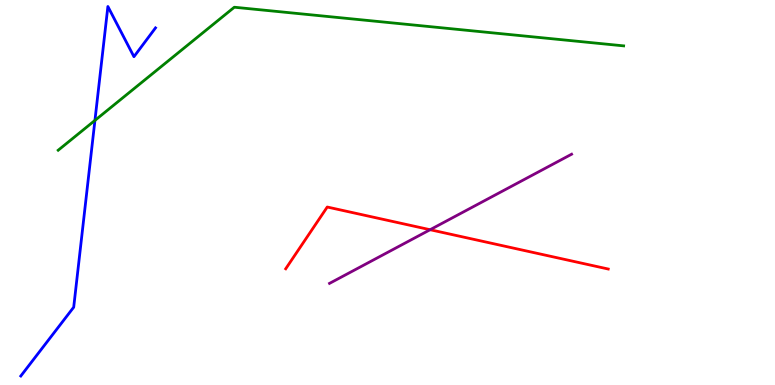[{'lines': ['blue', 'red'], 'intersections': []}, {'lines': ['green', 'red'], 'intersections': []}, {'lines': ['purple', 'red'], 'intersections': [{'x': 5.55, 'y': 4.03}]}, {'lines': ['blue', 'green'], 'intersections': [{'x': 1.22, 'y': 6.87}]}, {'lines': ['blue', 'purple'], 'intersections': []}, {'lines': ['green', 'purple'], 'intersections': []}]